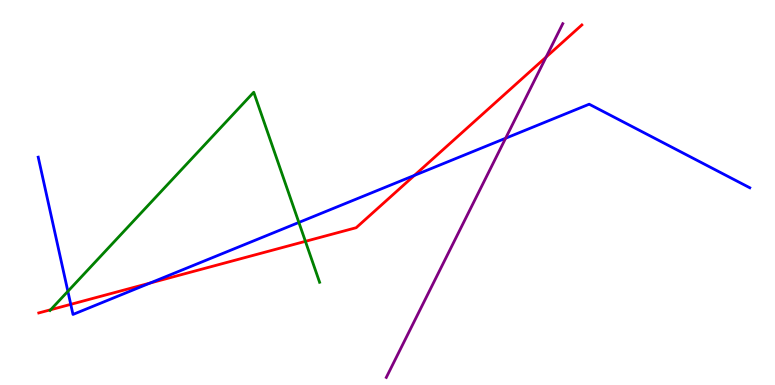[{'lines': ['blue', 'red'], 'intersections': [{'x': 0.913, 'y': 2.09}, {'x': 1.94, 'y': 2.65}, {'x': 5.35, 'y': 5.44}]}, {'lines': ['green', 'red'], 'intersections': [{'x': 0.654, 'y': 1.95}, {'x': 3.94, 'y': 3.73}]}, {'lines': ['purple', 'red'], 'intersections': [{'x': 7.05, 'y': 8.52}]}, {'lines': ['blue', 'green'], 'intersections': [{'x': 0.876, 'y': 2.43}, {'x': 3.86, 'y': 4.22}]}, {'lines': ['blue', 'purple'], 'intersections': [{'x': 6.52, 'y': 6.41}]}, {'lines': ['green', 'purple'], 'intersections': []}]